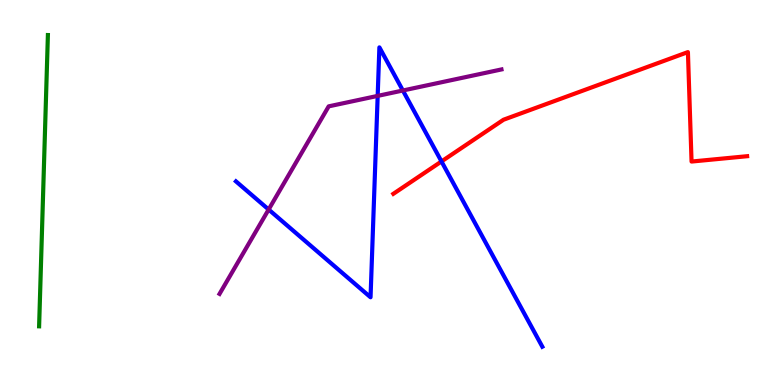[{'lines': ['blue', 'red'], 'intersections': [{'x': 5.7, 'y': 5.81}]}, {'lines': ['green', 'red'], 'intersections': []}, {'lines': ['purple', 'red'], 'intersections': []}, {'lines': ['blue', 'green'], 'intersections': []}, {'lines': ['blue', 'purple'], 'intersections': [{'x': 3.47, 'y': 4.56}, {'x': 4.87, 'y': 7.51}, {'x': 5.2, 'y': 7.65}]}, {'lines': ['green', 'purple'], 'intersections': []}]